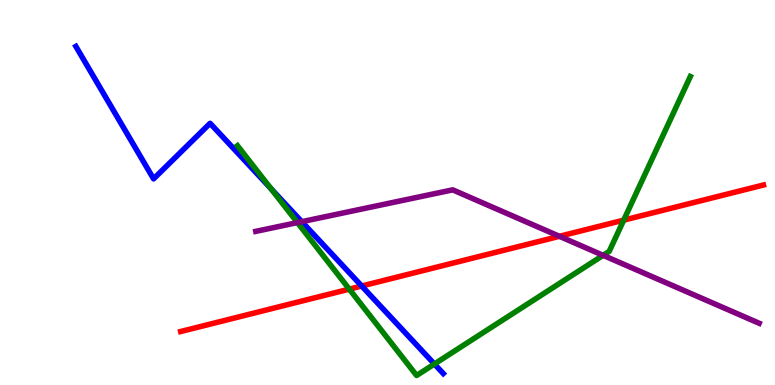[{'lines': ['blue', 'red'], 'intersections': [{'x': 4.67, 'y': 2.57}]}, {'lines': ['green', 'red'], 'intersections': [{'x': 4.51, 'y': 2.49}, {'x': 8.05, 'y': 4.28}]}, {'lines': ['purple', 'red'], 'intersections': [{'x': 7.22, 'y': 3.86}]}, {'lines': ['blue', 'green'], 'intersections': [{'x': 3.5, 'y': 5.1}, {'x': 5.61, 'y': 0.545}]}, {'lines': ['blue', 'purple'], 'intersections': [{'x': 3.89, 'y': 4.24}]}, {'lines': ['green', 'purple'], 'intersections': [{'x': 3.84, 'y': 4.22}, {'x': 7.78, 'y': 3.37}]}]